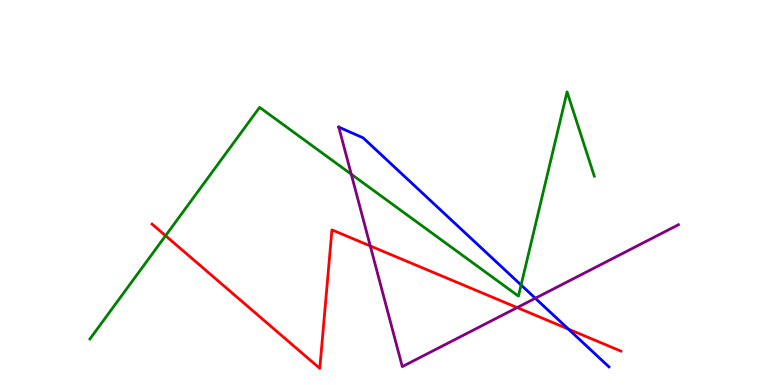[{'lines': ['blue', 'red'], 'intersections': [{'x': 7.33, 'y': 1.45}]}, {'lines': ['green', 'red'], 'intersections': [{'x': 2.14, 'y': 3.88}]}, {'lines': ['purple', 'red'], 'intersections': [{'x': 4.78, 'y': 3.61}, {'x': 6.67, 'y': 2.01}]}, {'lines': ['blue', 'green'], 'intersections': [{'x': 6.72, 'y': 2.6}]}, {'lines': ['blue', 'purple'], 'intersections': [{'x': 6.91, 'y': 2.25}]}, {'lines': ['green', 'purple'], 'intersections': [{'x': 4.53, 'y': 5.48}]}]